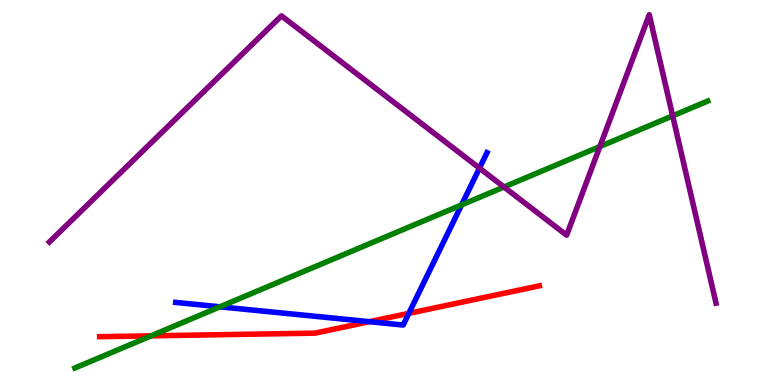[{'lines': ['blue', 'red'], 'intersections': [{'x': 4.77, 'y': 1.64}, {'x': 5.28, 'y': 1.86}]}, {'lines': ['green', 'red'], 'intersections': [{'x': 1.95, 'y': 1.28}]}, {'lines': ['purple', 'red'], 'intersections': []}, {'lines': ['blue', 'green'], 'intersections': [{'x': 2.84, 'y': 2.03}, {'x': 5.96, 'y': 4.68}]}, {'lines': ['blue', 'purple'], 'intersections': [{'x': 6.19, 'y': 5.63}]}, {'lines': ['green', 'purple'], 'intersections': [{'x': 6.5, 'y': 5.14}, {'x': 7.74, 'y': 6.19}, {'x': 8.68, 'y': 6.99}]}]